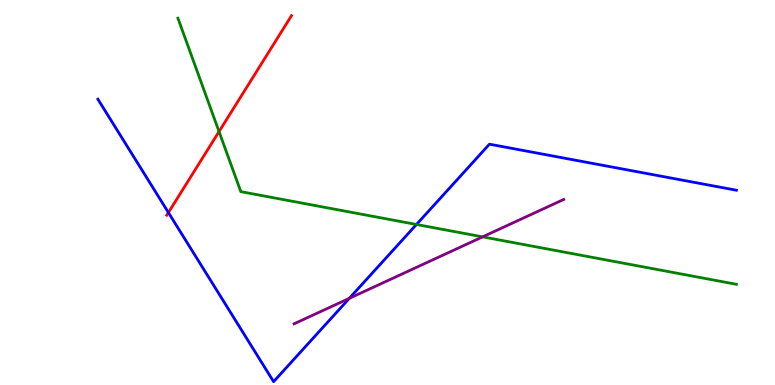[{'lines': ['blue', 'red'], 'intersections': [{'x': 2.17, 'y': 4.48}]}, {'lines': ['green', 'red'], 'intersections': [{'x': 2.83, 'y': 6.58}]}, {'lines': ['purple', 'red'], 'intersections': []}, {'lines': ['blue', 'green'], 'intersections': [{'x': 5.37, 'y': 4.17}]}, {'lines': ['blue', 'purple'], 'intersections': [{'x': 4.51, 'y': 2.25}]}, {'lines': ['green', 'purple'], 'intersections': [{'x': 6.23, 'y': 3.85}]}]